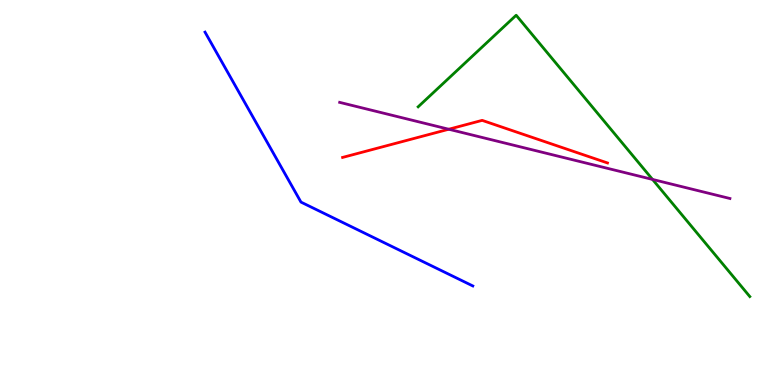[{'lines': ['blue', 'red'], 'intersections': []}, {'lines': ['green', 'red'], 'intersections': []}, {'lines': ['purple', 'red'], 'intersections': [{'x': 5.79, 'y': 6.64}]}, {'lines': ['blue', 'green'], 'intersections': []}, {'lines': ['blue', 'purple'], 'intersections': []}, {'lines': ['green', 'purple'], 'intersections': [{'x': 8.42, 'y': 5.34}]}]